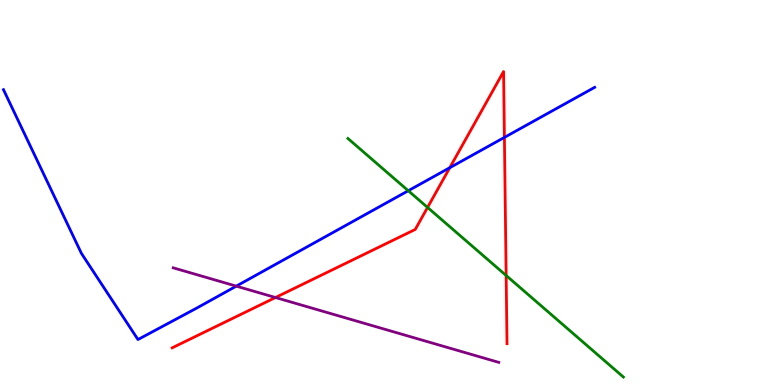[{'lines': ['blue', 'red'], 'intersections': [{'x': 5.8, 'y': 5.64}, {'x': 6.51, 'y': 6.43}]}, {'lines': ['green', 'red'], 'intersections': [{'x': 5.52, 'y': 4.61}, {'x': 6.53, 'y': 2.84}]}, {'lines': ['purple', 'red'], 'intersections': [{'x': 3.55, 'y': 2.27}]}, {'lines': ['blue', 'green'], 'intersections': [{'x': 5.27, 'y': 5.05}]}, {'lines': ['blue', 'purple'], 'intersections': [{'x': 3.05, 'y': 2.57}]}, {'lines': ['green', 'purple'], 'intersections': []}]